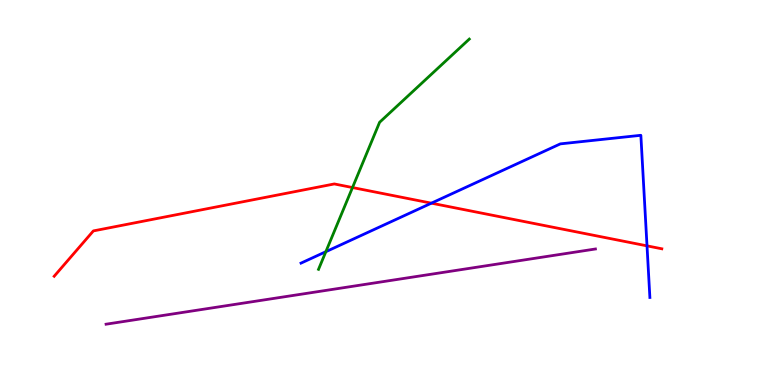[{'lines': ['blue', 'red'], 'intersections': [{'x': 5.57, 'y': 4.72}, {'x': 8.35, 'y': 3.61}]}, {'lines': ['green', 'red'], 'intersections': [{'x': 4.55, 'y': 5.13}]}, {'lines': ['purple', 'red'], 'intersections': []}, {'lines': ['blue', 'green'], 'intersections': [{'x': 4.2, 'y': 3.46}]}, {'lines': ['blue', 'purple'], 'intersections': []}, {'lines': ['green', 'purple'], 'intersections': []}]